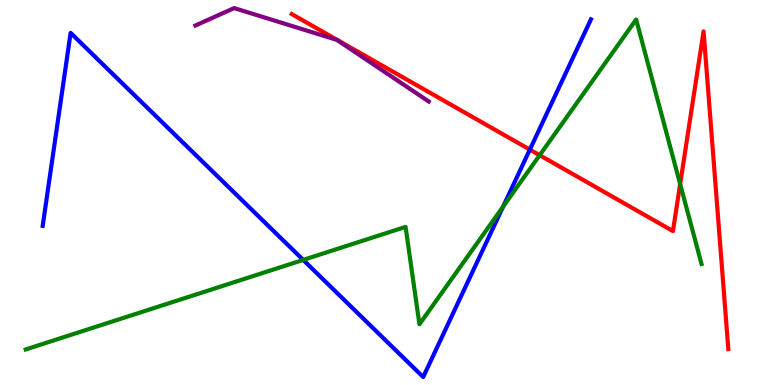[{'lines': ['blue', 'red'], 'intersections': [{'x': 6.84, 'y': 6.11}]}, {'lines': ['green', 'red'], 'intersections': [{'x': 6.96, 'y': 5.97}, {'x': 8.78, 'y': 5.22}]}, {'lines': ['purple', 'red'], 'intersections': []}, {'lines': ['blue', 'green'], 'intersections': [{'x': 3.91, 'y': 3.25}, {'x': 6.49, 'y': 4.63}]}, {'lines': ['blue', 'purple'], 'intersections': []}, {'lines': ['green', 'purple'], 'intersections': []}]